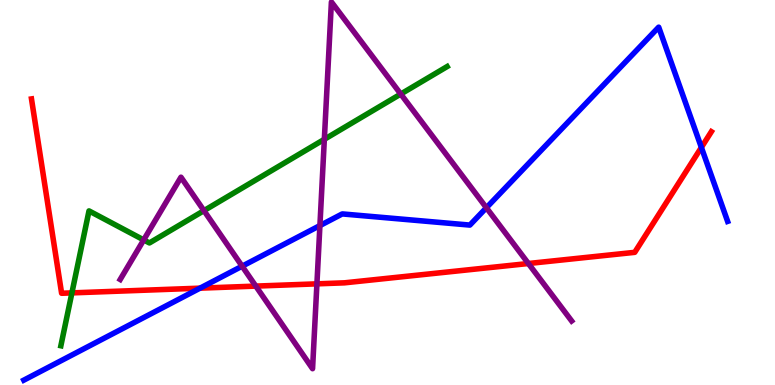[{'lines': ['blue', 'red'], 'intersections': [{'x': 2.58, 'y': 2.52}, {'x': 9.05, 'y': 6.17}]}, {'lines': ['green', 'red'], 'intersections': [{'x': 0.928, 'y': 2.39}]}, {'lines': ['purple', 'red'], 'intersections': [{'x': 3.3, 'y': 2.57}, {'x': 4.09, 'y': 2.63}, {'x': 6.82, 'y': 3.16}]}, {'lines': ['blue', 'green'], 'intersections': []}, {'lines': ['blue', 'purple'], 'intersections': [{'x': 3.12, 'y': 3.09}, {'x': 4.13, 'y': 4.14}, {'x': 6.28, 'y': 4.6}]}, {'lines': ['green', 'purple'], 'intersections': [{'x': 1.85, 'y': 3.77}, {'x': 2.63, 'y': 4.53}, {'x': 4.19, 'y': 6.38}, {'x': 5.17, 'y': 7.56}]}]